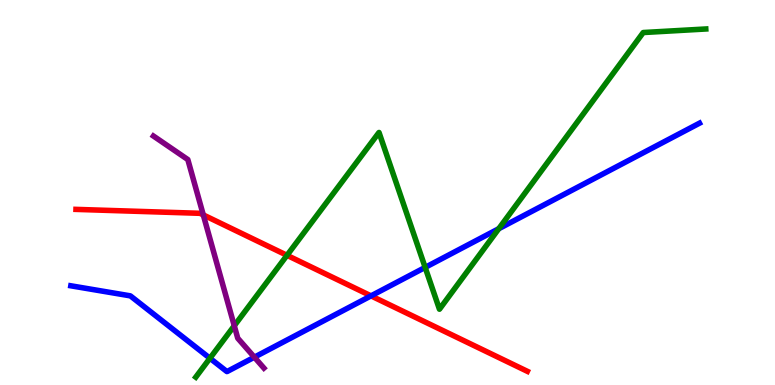[{'lines': ['blue', 'red'], 'intersections': [{'x': 4.79, 'y': 2.32}]}, {'lines': ['green', 'red'], 'intersections': [{'x': 3.7, 'y': 3.37}]}, {'lines': ['purple', 'red'], 'intersections': [{'x': 2.62, 'y': 4.42}]}, {'lines': ['blue', 'green'], 'intersections': [{'x': 2.71, 'y': 0.695}, {'x': 5.49, 'y': 3.05}, {'x': 6.44, 'y': 4.06}]}, {'lines': ['blue', 'purple'], 'intersections': [{'x': 3.28, 'y': 0.722}]}, {'lines': ['green', 'purple'], 'intersections': [{'x': 3.02, 'y': 1.54}]}]